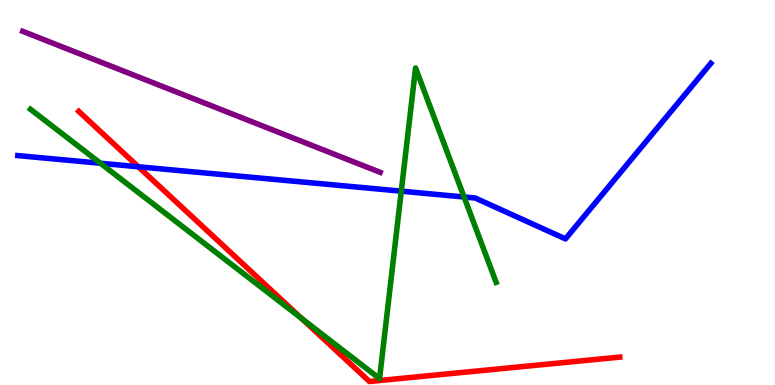[{'lines': ['blue', 'red'], 'intersections': [{'x': 1.79, 'y': 5.67}]}, {'lines': ['green', 'red'], 'intersections': [{'x': 3.89, 'y': 1.73}]}, {'lines': ['purple', 'red'], 'intersections': []}, {'lines': ['blue', 'green'], 'intersections': [{'x': 1.3, 'y': 5.76}, {'x': 5.18, 'y': 5.03}, {'x': 5.99, 'y': 4.88}]}, {'lines': ['blue', 'purple'], 'intersections': []}, {'lines': ['green', 'purple'], 'intersections': []}]